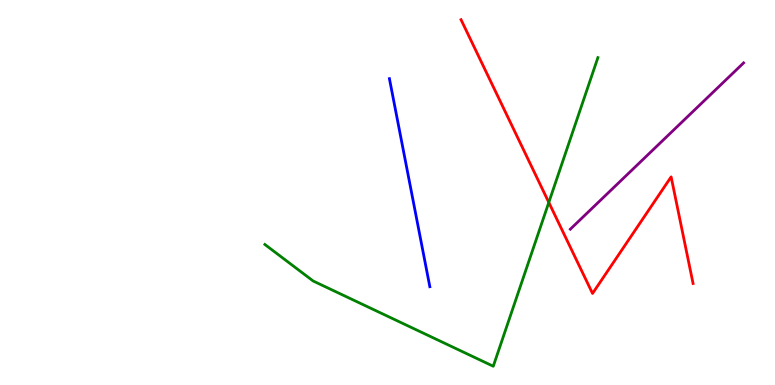[{'lines': ['blue', 'red'], 'intersections': []}, {'lines': ['green', 'red'], 'intersections': [{'x': 7.08, 'y': 4.74}]}, {'lines': ['purple', 'red'], 'intersections': []}, {'lines': ['blue', 'green'], 'intersections': []}, {'lines': ['blue', 'purple'], 'intersections': []}, {'lines': ['green', 'purple'], 'intersections': []}]